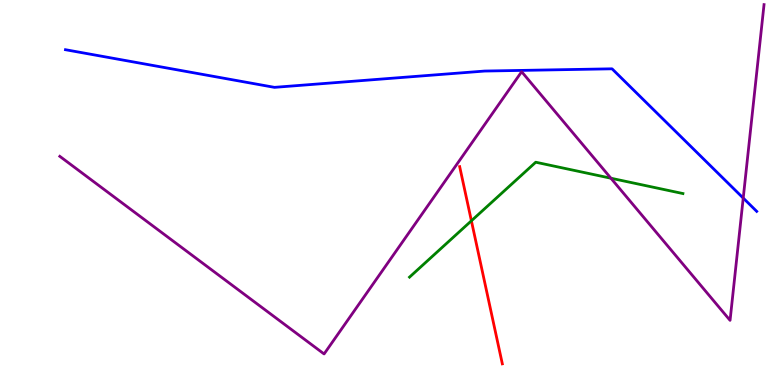[{'lines': ['blue', 'red'], 'intersections': []}, {'lines': ['green', 'red'], 'intersections': [{'x': 6.08, 'y': 4.26}]}, {'lines': ['purple', 'red'], 'intersections': []}, {'lines': ['blue', 'green'], 'intersections': []}, {'lines': ['blue', 'purple'], 'intersections': [{'x': 9.59, 'y': 4.86}]}, {'lines': ['green', 'purple'], 'intersections': [{'x': 7.88, 'y': 5.37}]}]